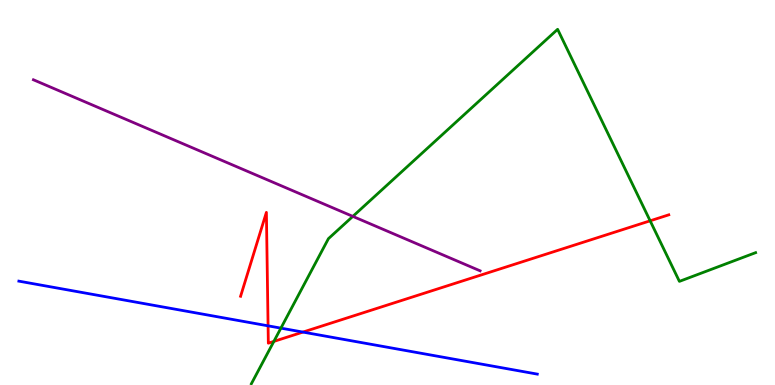[{'lines': ['blue', 'red'], 'intersections': [{'x': 3.46, 'y': 1.54}, {'x': 3.91, 'y': 1.37}]}, {'lines': ['green', 'red'], 'intersections': [{'x': 3.53, 'y': 1.13}, {'x': 8.39, 'y': 4.26}]}, {'lines': ['purple', 'red'], 'intersections': []}, {'lines': ['blue', 'green'], 'intersections': [{'x': 3.62, 'y': 1.48}]}, {'lines': ['blue', 'purple'], 'intersections': []}, {'lines': ['green', 'purple'], 'intersections': [{'x': 4.55, 'y': 4.38}]}]